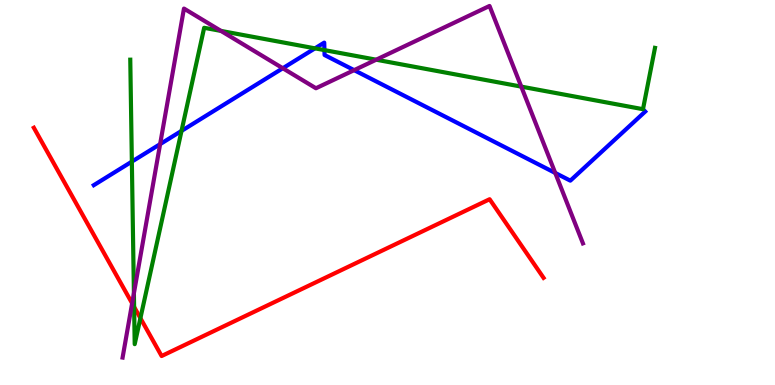[{'lines': ['blue', 'red'], 'intersections': []}, {'lines': ['green', 'red'], 'intersections': [{'x': 1.73, 'y': 2.03}, {'x': 1.81, 'y': 1.74}]}, {'lines': ['purple', 'red'], 'intersections': [{'x': 1.7, 'y': 2.12}]}, {'lines': ['blue', 'green'], 'intersections': [{'x': 1.7, 'y': 5.8}, {'x': 2.34, 'y': 6.6}, {'x': 4.06, 'y': 8.74}, {'x': 4.19, 'y': 8.7}]}, {'lines': ['blue', 'purple'], 'intersections': [{'x': 2.07, 'y': 6.26}, {'x': 3.65, 'y': 8.23}, {'x': 4.57, 'y': 8.18}, {'x': 7.16, 'y': 5.51}]}, {'lines': ['green', 'purple'], 'intersections': [{'x': 1.73, 'y': 2.38}, {'x': 2.85, 'y': 9.2}, {'x': 4.85, 'y': 8.45}, {'x': 6.73, 'y': 7.75}]}]